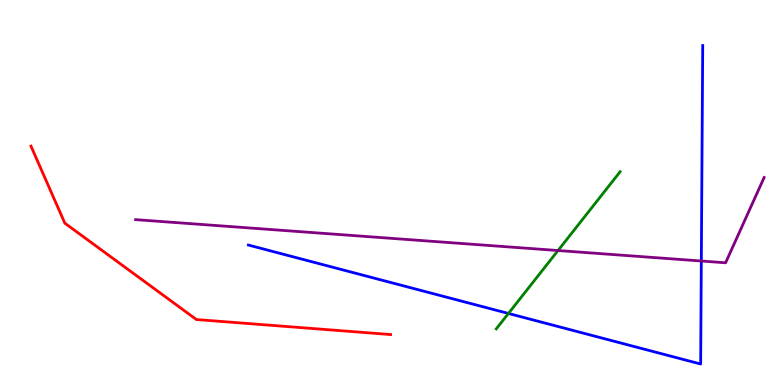[{'lines': ['blue', 'red'], 'intersections': []}, {'lines': ['green', 'red'], 'intersections': []}, {'lines': ['purple', 'red'], 'intersections': []}, {'lines': ['blue', 'green'], 'intersections': [{'x': 6.56, 'y': 1.86}]}, {'lines': ['blue', 'purple'], 'intersections': [{'x': 9.05, 'y': 3.22}]}, {'lines': ['green', 'purple'], 'intersections': [{'x': 7.2, 'y': 3.49}]}]